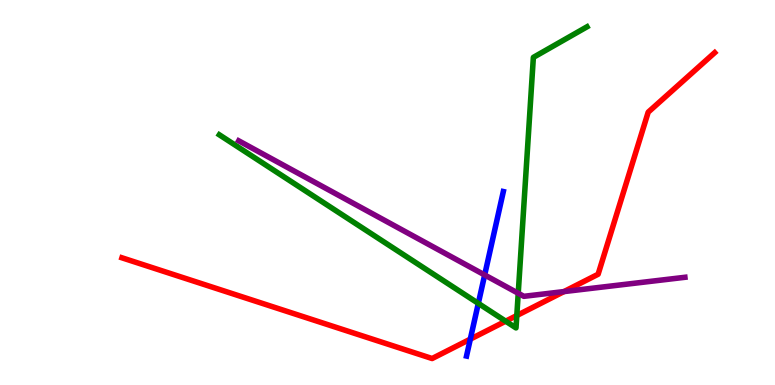[{'lines': ['blue', 'red'], 'intersections': [{'x': 6.07, 'y': 1.19}]}, {'lines': ['green', 'red'], 'intersections': [{'x': 6.52, 'y': 1.66}, {'x': 6.67, 'y': 1.8}]}, {'lines': ['purple', 'red'], 'intersections': [{'x': 7.28, 'y': 2.43}]}, {'lines': ['blue', 'green'], 'intersections': [{'x': 6.17, 'y': 2.12}]}, {'lines': ['blue', 'purple'], 'intersections': [{'x': 6.25, 'y': 2.86}]}, {'lines': ['green', 'purple'], 'intersections': [{'x': 6.69, 'y': 2.38}]}]